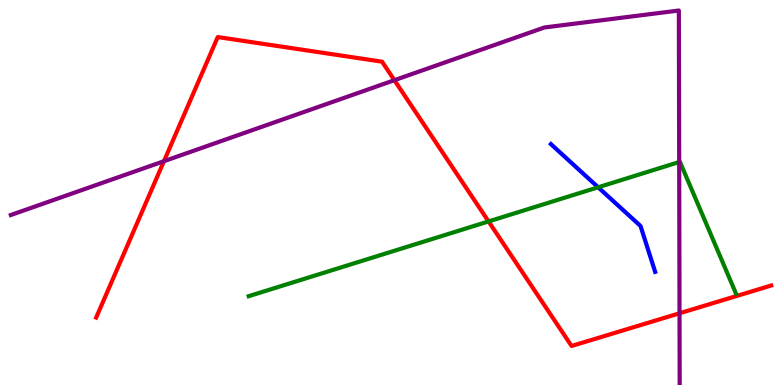[{'lines': ['blue', 'red'], 'intersections': []}, {'lines': ['green', 'red'], 'intersections': [{'x': 6.3, 'y': 4.25}]}, {'lines': ['purple', 'red'], 'intersections': [{'x': 2.12, 'y': 5.81}, {'x': 5.09, 'y': 7.92}, {'x': 8.77, 'y': 1.86}]}, {'lines': ['blue', 'green'], 'intersections': [{'x': 7.72, 'y': 5.14}]}, {'lines': ['blue', 'purple'], 'intersections': []}, {'lines': ['green', 'purple'], 'intersections': [{'x': 8.76, 'y': 5.79}]}]